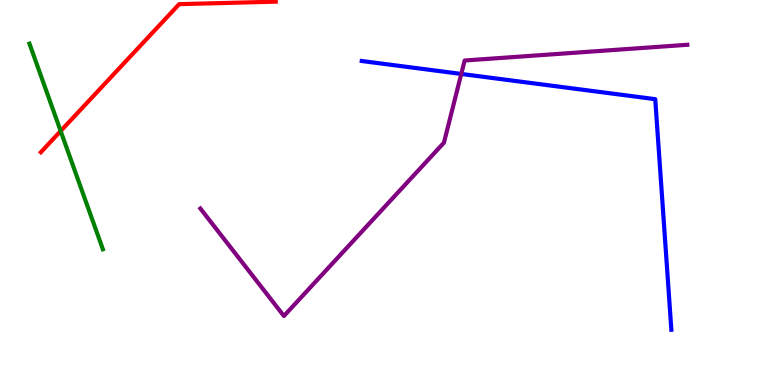[{'lines': ['blue', 'red'], 'intersections': []}, {'lines': ['green', 'red'], 'intersections': [{'x': 0.783, 'y': 6.6}]}, {'lines': ['purple', 'red'], 'intersections': []}, {'lines': ['blue', 'green'], 'intersections': []}, {'lines': ['blue', 'purple'], 'intersections': [{'x': 5.95, 'y': 8.08}]}, {'lines': ['green', 'purple'], 'intersections': []}]